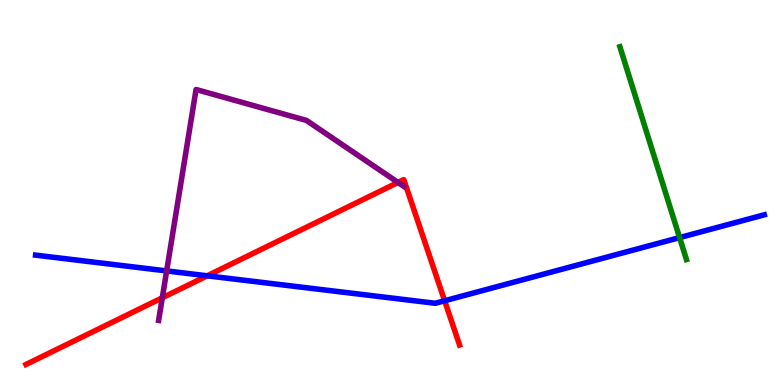[{'lines': ['blue', 'red'], 'intersections': [{'x': 2.67, 'y': 2.84}, {'x': 5.74, 'y': 2.19}]}, {'lines': ['green', 'red'], 'intersections': []}, {'lines': ['purple', 'red'], 'intersections': [{'x': 2.09, 'y': 2.27}, {'x': 5.14, 'y': 5.26}]}, {'lines': ['blue', 'green'], 'intersections': [{'x': 8.77, 'y': 3.83}]}, {'lines': ['blue', 'purple'], 'intersections': [{'x': 2.15, 'y': 2.96}]}, {'lines': ['green', 'purple'], 'intersections': []}]